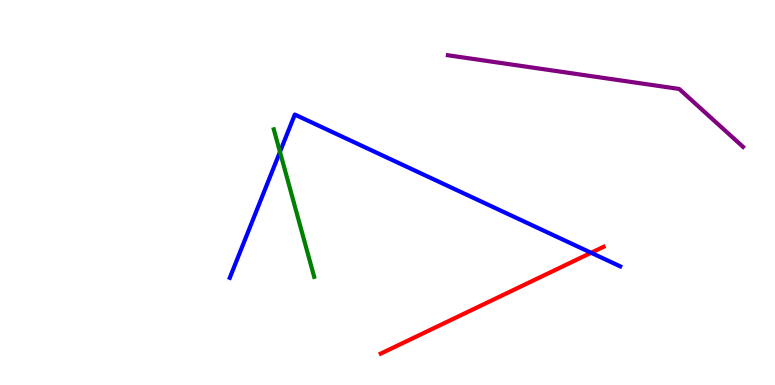[{'lines': ['blue', 'red'], 'intersections': [{'x': 7.63, 'y': 3.43}]}, {'lines': ['green', 'red'], 'intersections': []}, {'lines': ['purple', 'red'], 'intersections': []}, {'lines': ['blue', 'green'], 'intersections': [{'x': 3.61, 'y': 6.05}]}, {'lines': ['blue', 'purple'], 'intersections': []}, {'lines': ['green', 'purple'], 'intersections': []}]